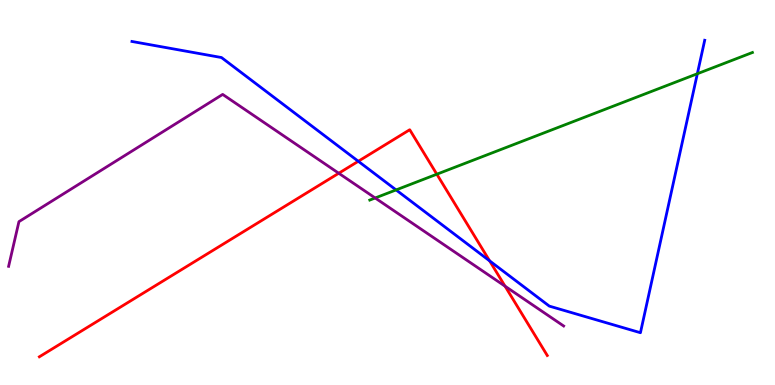[{'lines': ['blue', 'red'], 'intersections': [{'x': 4.62, 'y': 5.81}, {'x': 6.32, 'y': 3.23}]}, {'lines': ['green', 'red'], 'intersections': [{'x': 5.64, 'y': 5.48}]}, {'lines': ['purple', 'red'], 'intersections': [{'x': 4.37, 'y': 5.5}, {'x': 6.52, 'y': 2.57}]}, {'lines': ['blue', 'green'], 'intersections': [{'x': 5.11, 'y': 5.07}, {'x': 9.0, 'y': 8.08}]}, {'lines': ['blue', 'purple'], 'intersections': []}, {'lines': ['green', 'purple'], 'intersections': [{'x': 4.84, 'y': 4.86}]}]